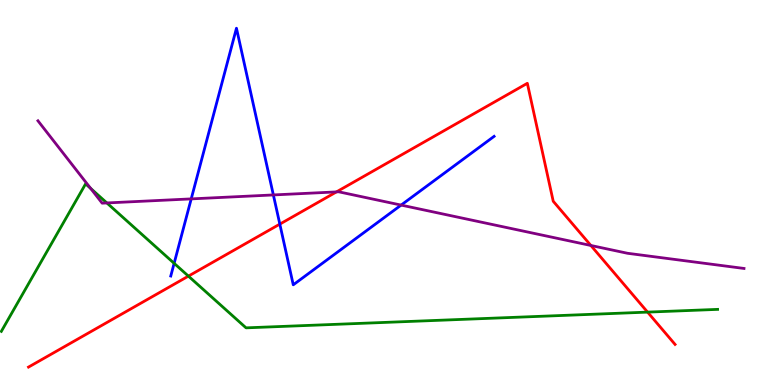[{'lines': ['blue', 'red'], 'intersections': [{'x': 3.61, 'y': 4.18}]}, {'lines': ['green', 'red'], 'intersections': [{'x': 2.43, 'y': 2.83}, {'x': 8.36, 'y': 1.89}]}, {'lines': ['purple', 'red'], 'intersections': [{'x': 4.34, 'y': 5.02}, {'x': 7.62, 'y': 3.62}]}, {'lines': ['blue', 'green'], 'intersections': [{'x': 2.25, 'y': 3.16}]}, {'lines': ['blue', 'purple'], 'intersections': [{'x': 2.47, 'y': 4.83}, {'x': 3.53, 'y': 4.94}, {'x': 5.18, 'y': 4.67}]}, {'lines': ['green', 'purple'], 'intersections': [{'x': 1.17, 'y': 5.11}, {'x': 1.38, 'y': 4.73}]}]